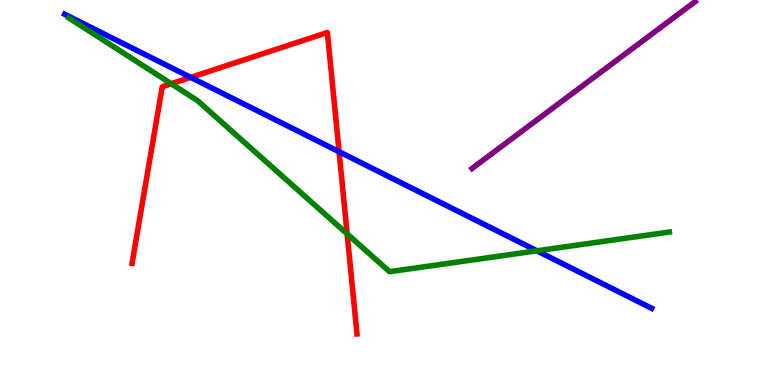[{'lines': ['blue', 'red'], 'intersections': [{'x': 2.46, 'y': 7.99}, {'x': 4.38, 'y': 6.06}]}, {'lines': ['green', 'red'], 'intersections': [{'x': 2.21, 'y': 7.82}, {'x': 4.48, 'y': 3.92}]}, {'lines': ['purple', 'red'], 'intersections': []}, {'lines': ['blue', 'green'], 'intersections': [{'x': 6.93, 'y': 3.49}]}, {'lines': ['blue', 'purple'], 'intersections': []}, {'lines': ['green', 'purple'], 'intersections': []}]